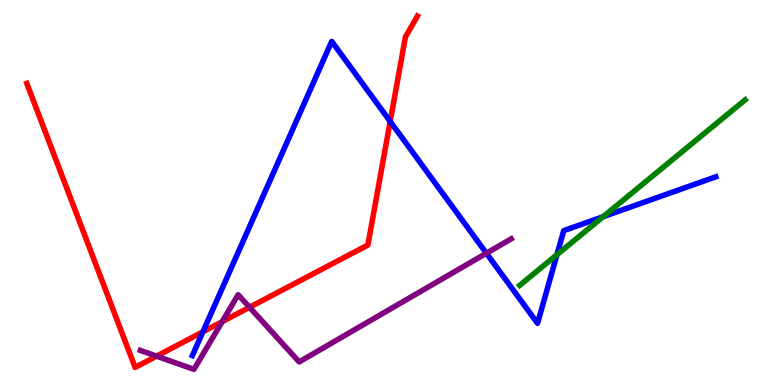[{'lines': ['blue', 'red'], 'intersections': [{'x': 2.62, 'y': 1.38}, {'x': 5.03, 'y': 6.85}]}, {'lines': ['green', 'red'], 'intersections': []}, {'lines': ['purple', 'red'], 'intersections': [{'x': 2.02, 'y': 0.749}, {'x': 2.87, 'y': 1.65}, {'x': 3.22, 'y': 2.02}]}, {'lines': ['blue', 'green'], 'intersections': [{'x': 7.19, 'y': 3.38}, {'x': 7.78, 'y': 4.37}]}, {'lines': ['blue', 'purple'], 'intersections': [{'x': 6.28, 'y': 3.42}]}, {'lines': ['green', 'purple'], 'intersections': []}]